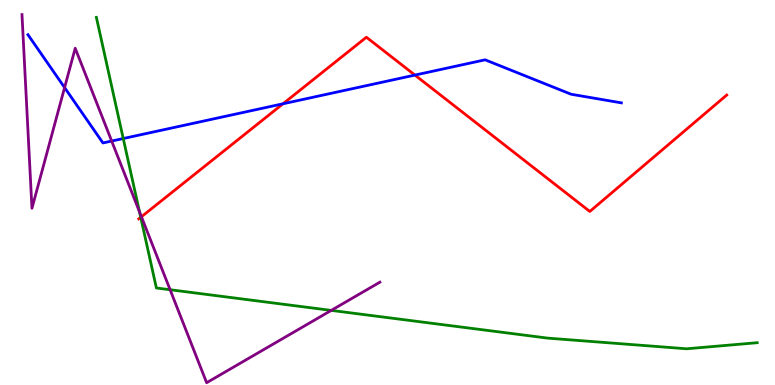[{'lines': ['blue', 'red'], 'intersections': [{'x': 3.65, 'y': 7.3}, {'x': 5.35, 'y': 8.05}]}, {'lines': ['green', 'red'], 'intersections': [{'x': 1.82, 'y': 4.36}]}, {'lines': ['purple', 'red'], 'intersections': [{'x': 1.82, 'y': 4.37}]}, {'lines': ['blue', 'green'], 'intersections': [{'x': 1.59, 'y': 6.4}]}, {'lines': ['blue', 'purple'], 'intersections': [{'x': 0.833, 'y': 7.73}, {'x': 1.44, 'y': 6.34}]}, {'lines': ['green', 'purple'], 'intersections': [{'x': 1.8, 'y': 4.5}, {'x': 2.19, 'y': 2.47}, {'x': 4.27, 'y': 1.94}]}]